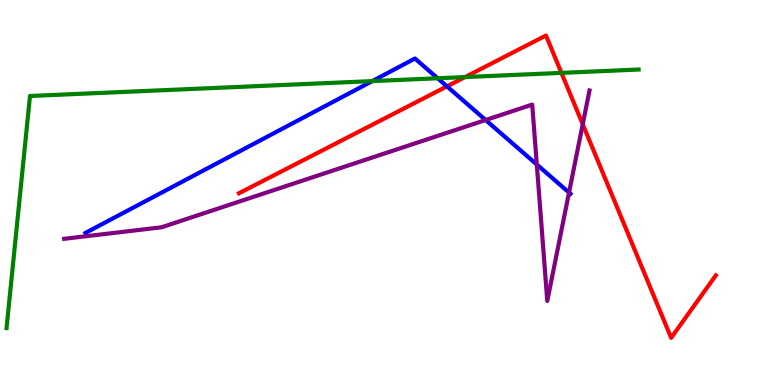[{'lines': ['blue', 'red'], 'intersections': [{'x': 5.77, 'y': 7.76}]}, {'lines': ['green', 'red'], 'intersections': [{'x': 6.0, 'y': 8.0}, {'x': 7.24, 'y': 8.11}]}, {'lines': ['purple', 'red'], 'intersections': [{'x': 7.52, 'y': 6.77}]}, {'lines': ['blue', 'green'], 'intersections': [{'x': 4.8, 'y': 7.89}, {'x': 5.65, 'y': 7.97}]}, {'lines': ['blue', 'purple'], 'intersections': [{'x': 6.27, 'y': 6.88}, {'x': 6.93, 'y': 5.73}, {'x': 7.34, 'y': 5.0}]}, {'lines': ['green', 'purple'], 'intersections': []}]